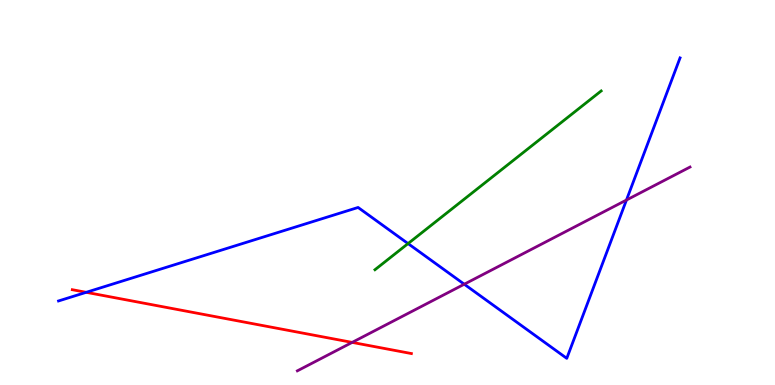[{'lines': ['blue', 'red'], 'intersections': [{'x': 1.11, 'y': 2.41}]}, {'lines': ['green', 'red'], 'intersections': []}, {'lines': ['purple', 'red'], 'intersections': [{'x': 4.54, 'y': 1.11}]}, {'lines': ['blue', 'green'], 'intersections': [{'x': 5.27, 'y': 3.67}]}, {'lines': ['blue', 'purple'], 'intersections': [{'x': 5.99, 'y': 2.62}, {'x': 8.08, 'y': 4.8}]}, {'lines': ['green', 'purple'], 'intersections': []}]